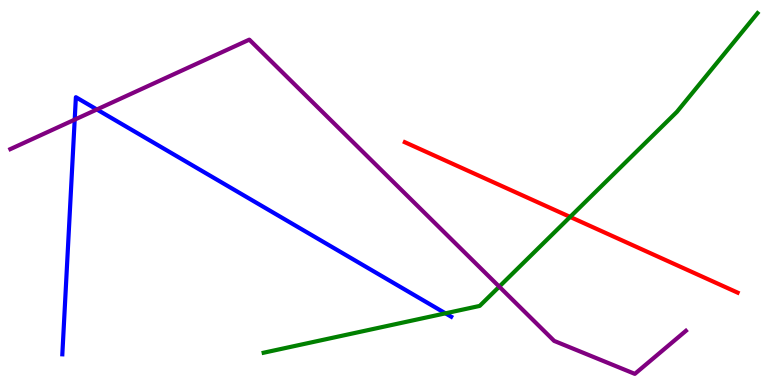[{'lines': ['blue', 'red'], 'intersections': []}, {'lines': ['green', 'red'], 'intersections': [{'x': 7.36, 'y': 4.37}]}, {'lines': ['purple', 'red'], 'intersections': []}, {'lines': ['blue', 'green'], 'intersections': [{'x': 5.75, 'y': 1.86}]}, {'lines': ['blue', 'purple'], 'intersections': [{'x': 0.964, 'y': 6.89}, {'x': 1.25, 'y': 7.16}]}, {'lines': ['green', 'purple'], 'intersections': [{'x': 6.44, 'y': 2.55}]}]